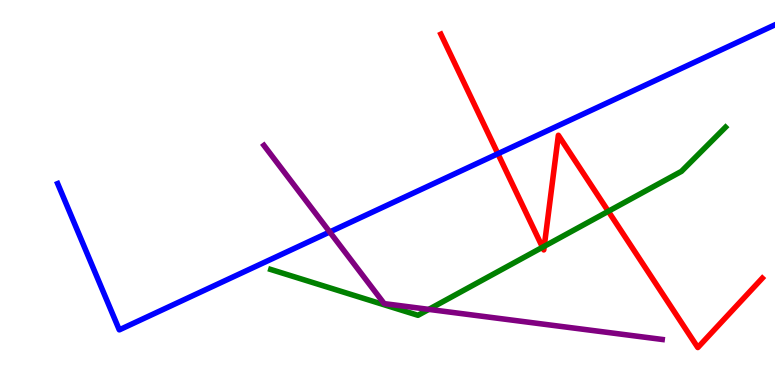[{'lines': ['blue', 'red'], 'intersections': [{'x': 6.42, 'y': 6.01}]}, {'lines': ['green', 'red'], 'intersections': [{'x': 7.0, 'y': 3.58}, {'x': 7.02, 'y': 3.6}, {'x': 7.85, 'y': 4.51}]}, {'lines': ['purple', 'red'], 'intersections': []}, {'lines': ['blue', 'green'], 'intersections': []}, {'lines': ['blue', 'purple'], 'intersections': [{'x': 4.25, 'y': 3.97}]}, {'lines': ['green', 'purple'], 'intersections': [{'x': 5.53, 'y': 1.96}]}]